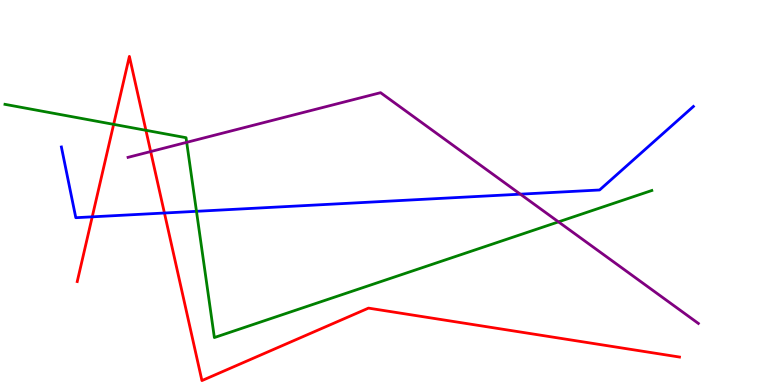[{'lines': ['blue', 'red'], 'intersections': [{'x': 1.19, 'y': 4.37}, {'x': 2.12, 'y': 4.47}]}, {'lines': ['green', 'red'], 'intersections': [{'x': 1.47, 'y': 6.77}, {'x': 1.88, 'y': 6.62}]}, {'lines': ['purple', 'red'], 'intersections': [{'x': 1.94, 'y': 6.06}]}, {'lines': ['blue', 'green'], 'intersections': [{'x': 2.54, 'y': 4.51}]}, {'lines': ['blue', 'purple'], 'intersections': [{'x': 6.71, 'y': 4.96}]}, {'lines': ['green', 'purple'], 'intersections': [{'x': 2.41, 'y': 6.3}, {'x': 7.21, 'y': 4.24}]}]